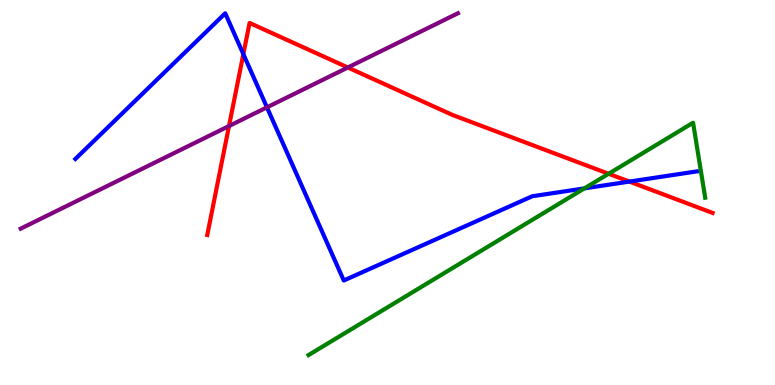[{'lines': ['blue', 'red'], 'intersections': [{'x': 3.14, 'y': 8.59}, {'x': 8.12, 'y': 5.28}]}, {'lines': ['green', 'red'], 'intersections': [{'x': 7.85, 'y': 5.49}]}, {'lines': ['purple', 'red'], 'intersections': [{'x': 2.95, 'y': 6.73}, {'x': 4.49, 'y': 8.25}]}, {'lines': ['blue', 'green'], 'intersections': [{'x': 7.54, 'y': 5.11}]}, {'lines': ['blue', 'purple'], 'intersections': [{'x': 3.44, 'y': 7.21}]}, {'lines': ['green', 'purple'], 'intersections': []}]